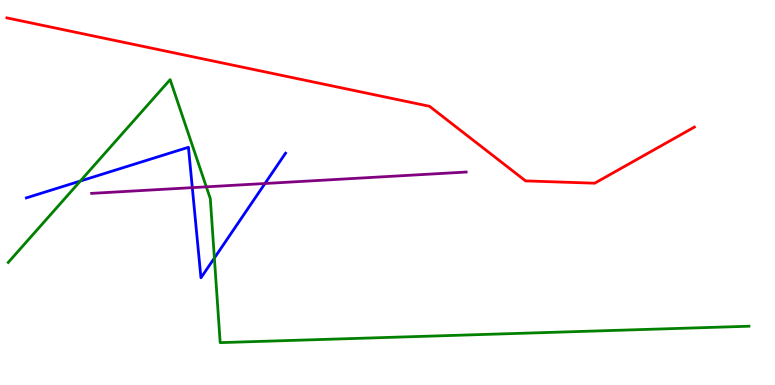[{'lines': ['blue', 'red'], 'intersections': []}, {'lines': ['green', 'red'], 'intersections': []}, {'lines': ['purple', 'red'], 'intersections': []}, {'lines': ['blue', 'green'], 'intersections': [{'x': 1.04, 'y': 5.3}, {'x': 2.77, 'y': 3.3}]}, {'lines': ['blue', 'purple'], 'intersections': [{'x': 2.48, 'y': 5.13}, {'x': 3.42, 'y': 5.23}]}, {'lines': ['green', 'purple'], 'intersections': [{'x': 2.66, 'y': 5.15}]}]